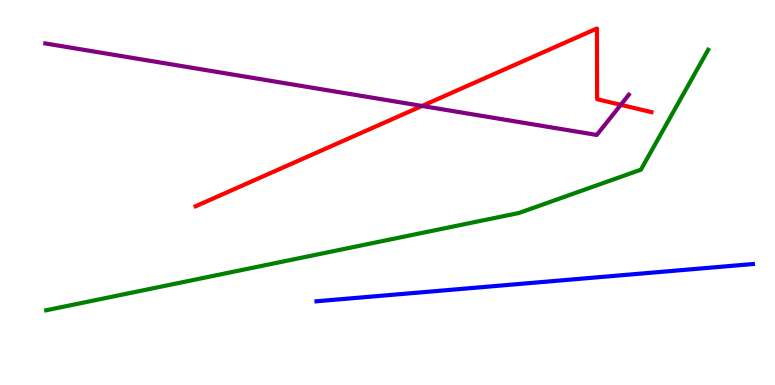[{'lines': ['blue', 'red'], 'intersections': []}, {'lines': ['green', 'red'], 'intersections': []}, {'lines': ['purple', 'red'], 'intersections': [{'x': 5.45, 'y': 7.25}, {'x': 8.01, 'y': 7.28}]}, {'lines': ['blue', 'green'], 'intersections': []}, {'lines': ['blue', 'purple'], 'intersections': []}, {'lines': ['green', 'purple'], 'intersections': []}]